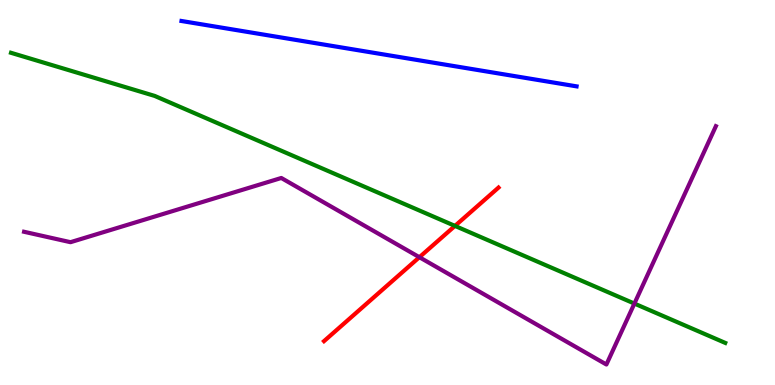[{'lines': ['blue', 'red'], 'intersections': []}, {'lines': ['green', 'red'], 'intersections': [{'x': 5.87, 'y': 4.13}]}, {'lines': ['purple', 'red'], 'intersections': [{'x': 5.41, 'y': 3.32}]}, {'lines': ['blue', 'green'], 'intersections': []}, {'lines': ['blue', 'purple'], 'intersections': []}, {'lines': ['green', 'purple'], 'intersections': [{'x': 8.19, 'y': 2.12}]}]